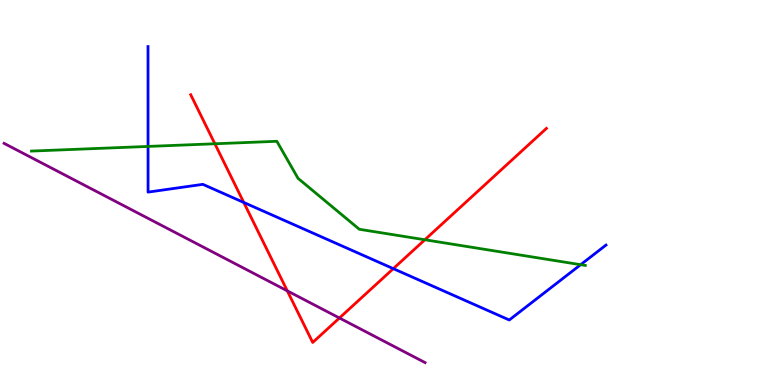[{'lines': ['blue', 'red'], 'intersections': [{'x': 3.15, 'y': 4.74}, {'x': 5.07, 'y': 3.02}]}, {'lines': ['green', 'red'], 'intersections': [{'x': 2.77, 'y': 6.27}, {'x': 5.48, 'y': 3.77}]}, {'lines': ['purple', 'red'], 'intersections': [{'x': 3.71, 'y': 2.45}, {'x': 4.38, 'y': 1.74}]}, {'lines': ['blue', 'green'], 'intersections': [{'x': 1.91, 'y': 6.2}, {'x': 7.49, 'y': 3.12}]}, {'lines': ['blue', 'purple'], 'intersections': []}, {'lines': ['green', 'purple'], 'intersections': []}]